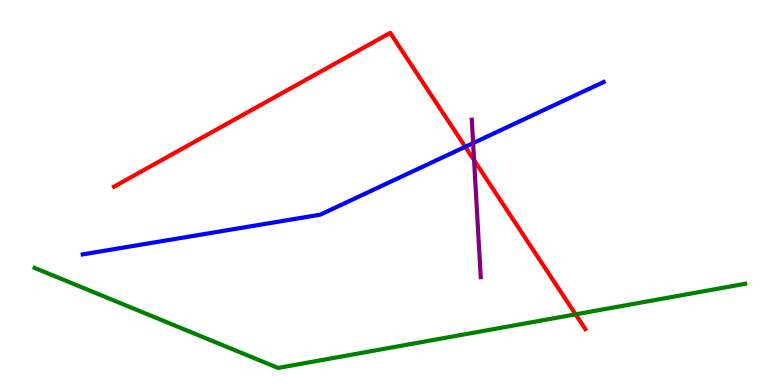[{'lines': ['blue', 'red'], 'intersections': [{'x': 6.0, 'y': 6.19}]}, {'lines': ['green', 'red'], 'intersections': [{'x': 7.43, 'y': 1.84}]}, {'lines': ['purple', 'red'], 'intersections': [{'x': 6.12, 'y': 5.84}]}, {'lines': ['blue', 'green'], 'intersections': []}, {'lines': ['blue', 'purple'], 'intersections': [{'x': 6.1, 'y': 6.28}]}, {'lines': ['green', 'purple'], 'intersections': []}]